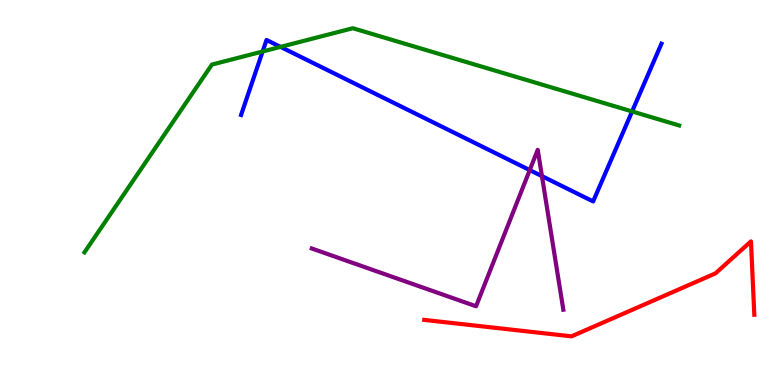[{'lines': ['blue', 'red'], 'intersections': []}, {'lines': ['green', 'red'], 'intersections': []}, {'lines': ['purple', 'red'], 'intersections': []}, {'lines': ['blue', 'green'], 'intersections': [{'x': 3.39, 'y': 8.66}, {'x': 3.62, 'y': 8.78}, {'x': 8.16, 'y': 7.11}]}, {'lines': ['blue', 'purple'], 'intersections': [{'x': 6.84, 'y': 5.58}, {'x': 6.99, 'y': 5.43}]}, {'lines': ['green', 'purple'], 'intersections': []}]